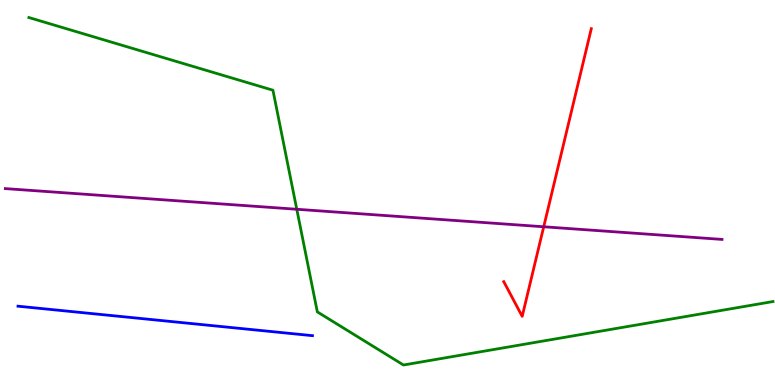[{'lines': ['blue', 'red'], 'intersections': []}, {'lines': ['green', 'red'], 'intersections': []}, {'lines': ['purple', 'red'], 'intersections': [{'x': 7.02, 'y': 4.11}]}, {'lines': ['blue', 'green'], 'intersections': []}, {'lines': ['blue', 'purple'], 'intersections': []}, {'lines': ['green', 'purple'], 'intersections': [{'x': 3.83, 'y': 4.56}]}]